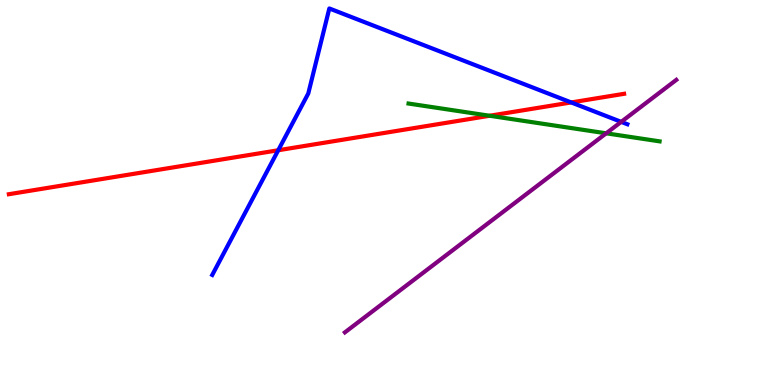[{'lines': ['blue', 'red'], 'intersections': [{'x': 3.59, 'y': 6.1}, {'x': 7.37, 'y': 7.34}]}, {'lines': ['green', 'red'], 'intersections': [{'x': 6.32, 'y': 6.99}]}, {'lines': ['purple', 'red'], 'intersections': []}, {'lines': ['blue', 'green'], 'intersections': []}, {'lines': ['blue', 'purple'], 'intersections': [{'x': 8.02, 'y': 6.83}]}, {'lines': ['green', 'purple'], 'intersections': [{'x': 7.82, 'y': 6.54}]}]